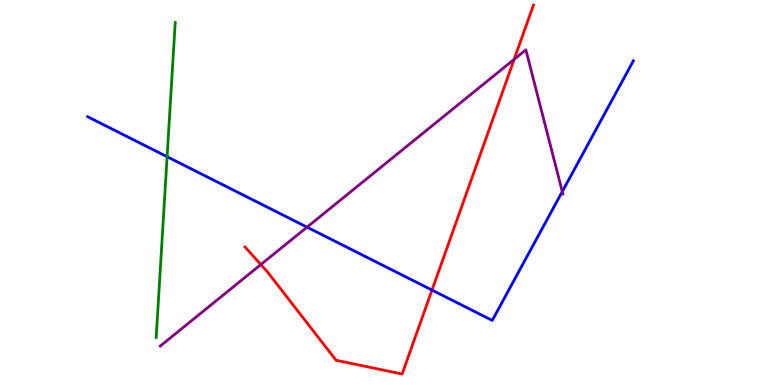[{'lines': ['blue', 'red'], 'intersections': [{'x': 5.57, 'y': 2.47}]}, {'lines': ['green', 'red'], 'intersections': []}, {'lines': ['purple', 'red'], 'intersections': [{'x': 3.37, 'y': 3.13}, {'x': 6.63, 'y': 8.46}]}, {'lines': ['blue', 'green'], 'intersections': [{'x': 2.16, 'y': 5.93}]}, {'lines': ['blue', 'purple'], 'intersections': [{'x': 3.96, 'y': 4.1}, {'x': 7.26, 'y': 5.02}]}, {'lines': ['green', 'purple'], 'intersections': []}]